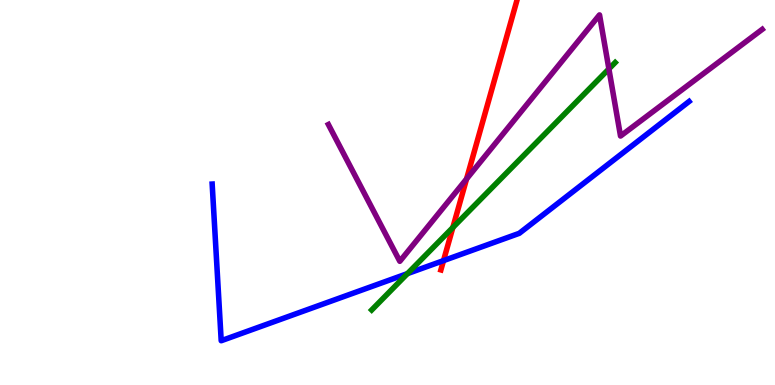[{'lines': ['blue', 'red'], 'intersections': [{'x': 5.72, 'y': 3.23}]}, {'lines': ['green', 'red'], 'intersections': [{'x': 5.84, 'y': 4.09}]}, {'lines': ['purple', 'red'], 'intersections': [{'x': 6.02, 'y': 5.35}]}, {'lines': ['blue', 'green'], 'intersections': [{'x': 5.26, 'y': 2.89}]}, {'lines': ['blue', 'purple'], 'intersections': []}, {'lines': ['green', 'purple'], 'intersections': [{'x': 7.86, 'y': 8.21}]}]